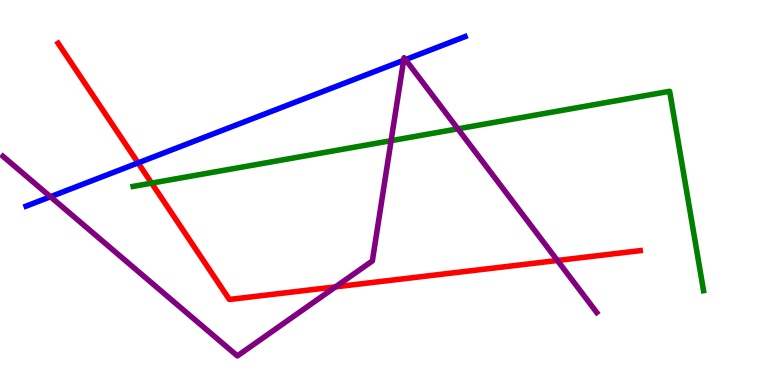[{'lines': ['blue', 'red'], 'intersections': [{'x': 1.78, 'y': 5.77}]}, {'lines': ['green', 'red'], 'intersections': [{'x': 1.96, 'y': 5.24}]}, {'lines': ['purple', 'red'], 'intersections': [{'x': 4.33, 'y': 2.55}, {'x': 7.19, 'y': 3.23}]}, {'lines': ['blue', 'green'], 'intersections': []}, {'lines': ['blue', 'purple'], 'intersections': [{'x': 0.651, 'y': 4.89}, {'x': 5.21, 'y': 8.43}, {'x': 5.23, 'y': 8.45}]}, {'lines': ['green', 'purple'], 'intersections': [{'x': 5.05, 'y': 6.35}, {'x': 5.91, 'y': 6.65}]}]